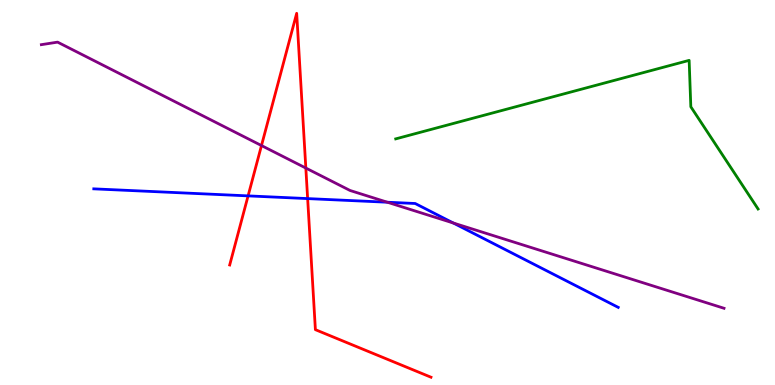[{'lines': ['blue', 'red'], 'intersections': [{'x': 3.2, 'y': 4.91}, {'x': 3.97, 'y': 4.84}]}, {'lines': ['green', 'red'], 'intersections': []}, {'lines': ['purple', 'red'], 'intersections': [{'x': 3.37, 'y': 6.22}, {'x': 3.95, 'y': 5.64}]}, {'lines': ['blue', 'green'], 'intersections': []}, {'lines': ['blue', 'purple'], 'intersections': [{'x': 5.0, 'y': 4.75}, {'x': 5.85, 'y': 4.21}]}, {'lines': ['green', 'purple'], 'intersections': []}]